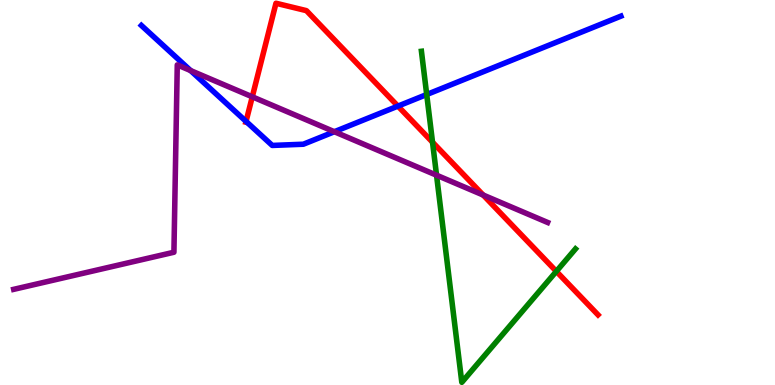[{'lines': ['blue', 'red'], 'intersections': [{'x': 3.17, 'y': 6.85}, {'x': 5.13, 'y': 7.24}]}, {'lines': ['green', 'red'], 'intersections': [{'x': 5.58, 'y': 6.31}, {'x': 7.18, 'y': 2.95}]}, {'lines': ['purple', 'red'], 'intersections': [{'x': 3.26, 'y': 7.49}, {'x': 6.23, 'y': 4.93}]}, {'lines': ['blue', 'green'], 'intersections': [{'x': 5.51, 'y': 7.55}]}, {'lines': ['blue', 'purple'], 'intersections': [{'x': 2.46, 'y': 8.17}, {'x': 4.31, 'y': 6.58}]}, {'lines': ['green', 'purple'], 'intersections': [{'x': 5.63, 'y': 5.45}]}]